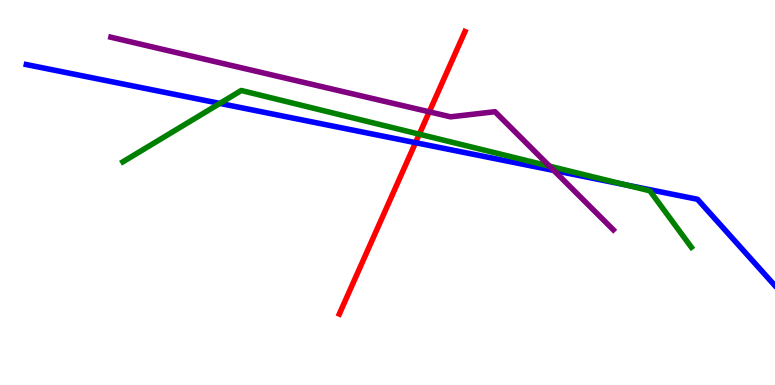[{'lines': ['blue', 'red'], 'intersections': [{'x': 5.36, 'y': 6.29}]}, {'lines': ['green', 'red'], 'intersections': [{'x': 5.41, 'y': 6.51}]}, {'lines': ['purple', 'red'], 'intersections': [{'x': 5.54, 'y': 7.1}]}, {'lines': ['blue', 'green'], 'intersections': [{'x': 2.84, 'y': 7.31}, {'x': 8.07, 'y': 5.2}]}, {'lines': ['blue', 'purple'], 'intersections': [{'x': 7.15, 'y': 5.57}]}, {'lines': ['green', 'purple'], 'intersections': [{'x': 7.09, 'y': 5.68}]}]